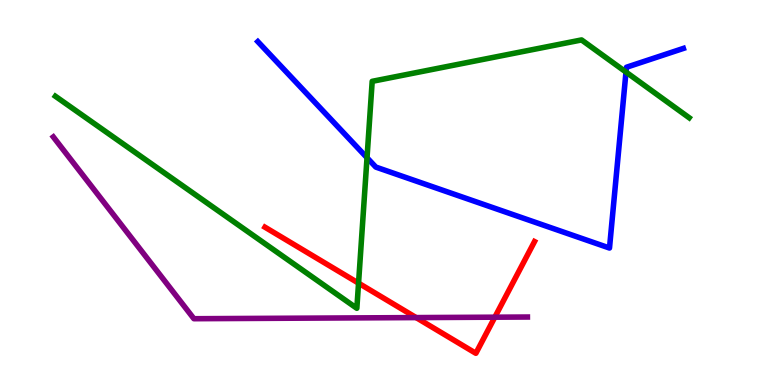[{'lines': ['blue', 'red'], 'intersections': []}, {'lines': ['green', 'red'], 'intersections': [{'x': 4.63, 'y': 2.65}]}, {'lines': ['purple', 'red'], 'intersections': [{'x': 5.37, 'y': 1.75}, {'x': 6.38, 'y': 1.76}]}, {'lines': ['blue', 'green'], 'intersections': [{'x': 4.74, 'y': 5.9}, {'x': 8.08, 'y': 8.13}]}, {'lines': ['blue', 'purple'], 'intersections': []}, {'lines': ['green', 'purple'], 'intersections': []}]